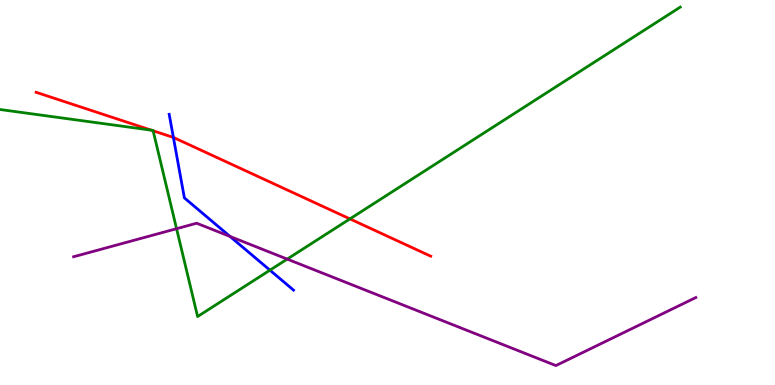[{'lines': ['blue', 'red'], 'intersections': [{'x': 2.24, 'y': 6.43}]}, {'lines': ['green', 'red'], 'intersections': [{'x': 1.95, 'y': 6.62}, {'x': 1.98, 'y': 6.6}, {'x': 4.52, 'y': 4.31}]}, {'lines': ['purple', 'red'], 'intersections': []}, {'lines': ['blue', 'green'], 'intersections': [{'x': 3.48, 'y': 2.98}]}, {'lines': ['blue', 'purple'], 'intersections': [{'x': 2.97, 'y': 3.86}]}, {'lines': ['green', 'purple'], 'intersections': [{'x': 2.28, 'y': 4.06}, {'x': 3.71, 'y': 3.27}]}]